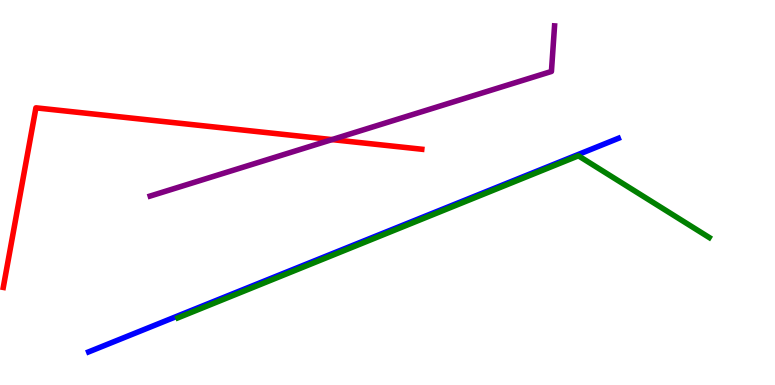[{'lines': ['blue', 'red'], 'intersections': []}, {'lines': ['green', 'red'], 'intersections': []}, {'lines': ['purple', 'red'], 'intersections': [{'x': 4.28, 'y': 6.37}]}, {'lines': ['blue', 'green'], 'intersections': []}, {'lines': ['blue', 'purple'], 'intersections': []}, {'lines': ['green', 'purple'], 'intersections': []}]